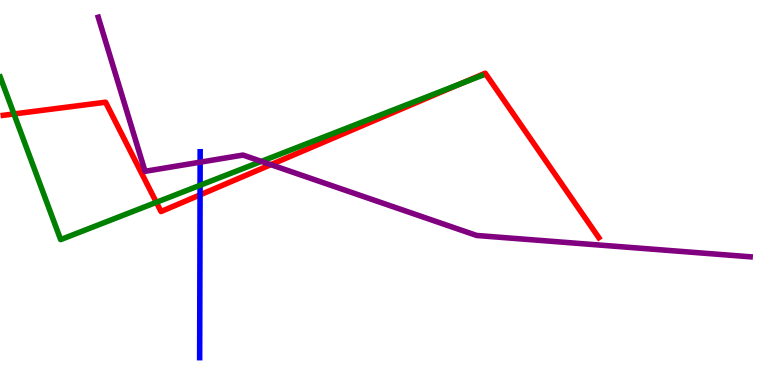[{'lines': ['blue', 'red'], 'intersections': [{'x': 2.58, 'y': 4.94}]}, {'lines': ['green', 'red'], 'intersections': [{'x': 0.18, 'y': 7.04}, {'x': 2.02, 'y': 4.75}, {'x': 5.93, 'y': 7.82}]}, {'lines': ['purple', 'red'], 'intersections': [{'x': 3.5, 'y': 5.72}]}, {'lines': ['blue', 'green'], 'intersections': [{'x': 2.58, 'y': 5.19}]}, {'lines': ['blue', 'purple'], 'intersections': [{'x': 2.58, 'y': 5.79}]}, {'lines': ['green', 'purple'], 'intersections': [{'x': 3.37, 'y': 5.81}]}]